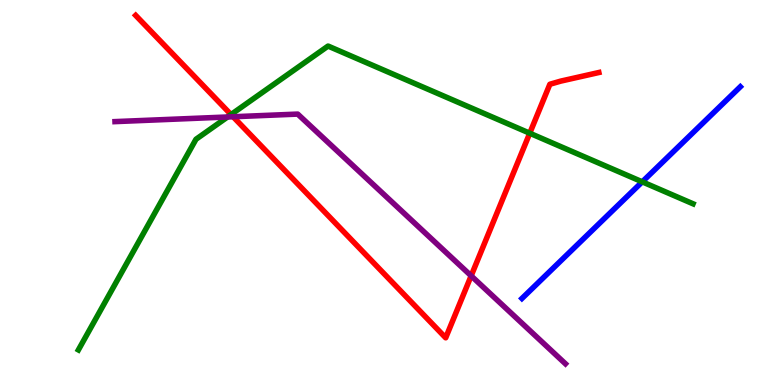[{'lines': ['blue', 'red'], 'intersections': []}, {'lines': ['green', 'red'], 'intersections': [{'x': 2.98, 'y': 7.02}, {'x': 6.84, 'y': 6.54}]}, {'lines': ['purple', 'red'], 'intersections': [{'x': 3.01, 'y': 6.97}, {'x': 6.08, 'y': 2.84}]}, {'lines': ['blue', 'green'], 'intersections': [{'x': 8.29, 'y': 5.28}]}, {'lines': ['blue', 'purple'], 'intersections': []}, {'lines': ['green', 'purple'], 'intersections': [{'x': 2.94, 'y': 6.96}]}]